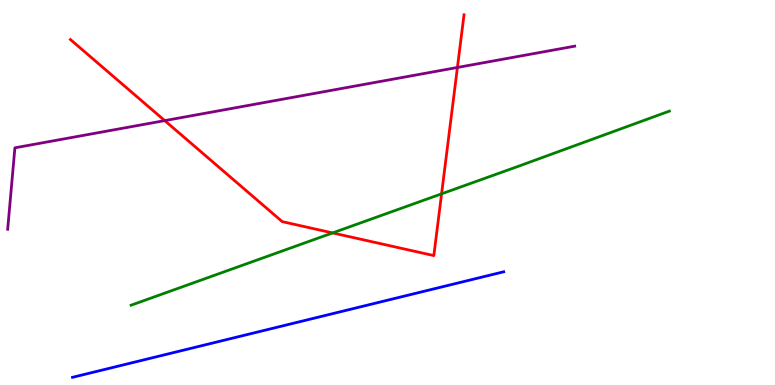[{'lines': ['blue', 'red'], 'intersections': []}, {'lines': ['green', 'red'], 'intersections': [{'x': 4.29, 'y': 3.95}, {'x': 5.7, 'y': 4.97}]}, {'lines': ['purple', 'red'], 'intersections': [{'x': 2.13, 'y': 6.87}, {'x': 5.9, 'y': 8.25}]}, {'lines': ['blue', 'green'], 'intersections': []}, {'lines': ['blue', 'purple'], 'intersections': []}, {'lines': ['green', 'purple'], 'intersections': []}]